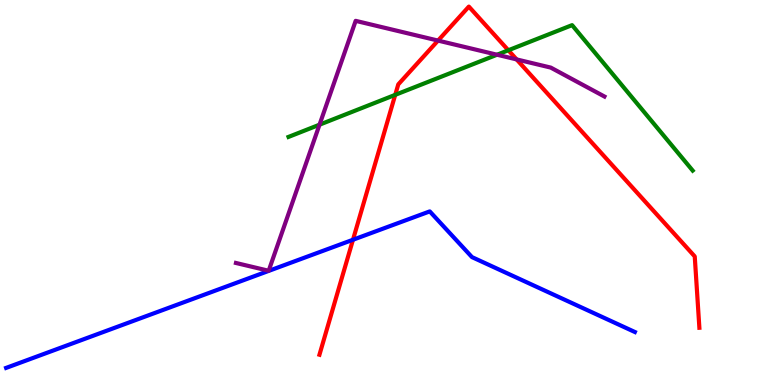[{'lines': ['blue', 'red'], 'intersections': [{'x': 4.55, 'y': 3.77}]}, {'lines': ['green', 'red'], 'intersections': [{'x': 5.1, 'y': 7.54}, {'x': 6.56, 'y': 8.69}]}, {'lines': ['purple', 'red'], 'intersections': [{'x': 5.65, 'y': 8.95}, {'x': 6.67, 'y': 8.46}]}, {'lines': ['blue', 'green'], 'intersections': []}, {'lines': ['blue', 'purple'], 'intersections': []}, {'lines': ['green', 'purple'], 'intersections': [{'x': 4.12, 'y': 6.76}, {'x': 6.41, 'y': 8.58}]}]